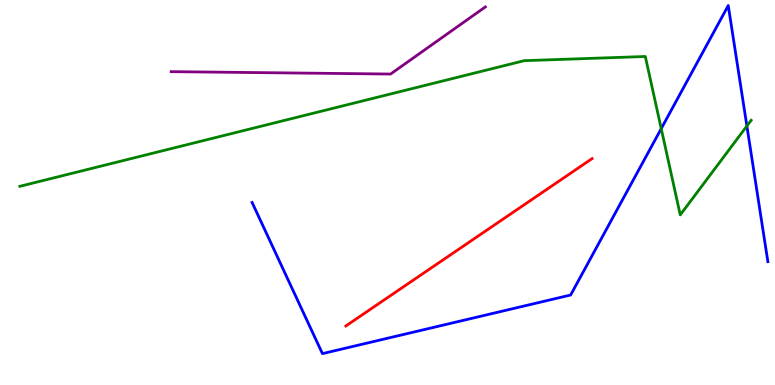[{'lines': ['blue', 'red'], 'intersections': []}, {'lines': ['green', 'red'], 'intersections': []}, {'lines': ['purple', 'red'], 'intersections': []}, {'lines': ['blue', 'green'], 'intersections': [{'x': 8.53, 'y': 6.66}, {'x': 9.64, 'y': 6.73}]}, {'lines': ['blue', 'purple'], 'intersections': []}, {'lines': ['green', 'purple'], 'intersections': []}]